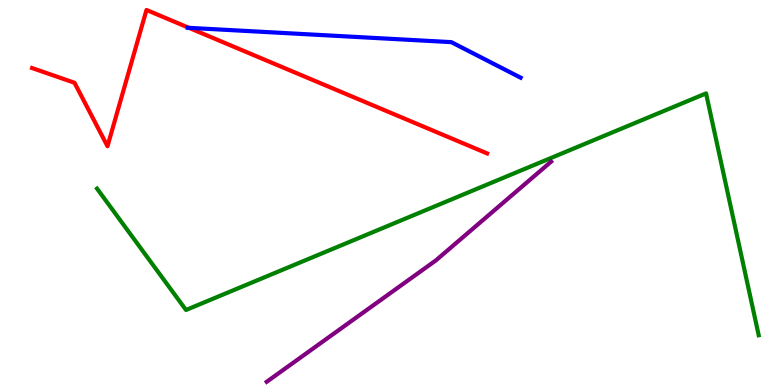[{'lines': ['blue', 'red'], 'intersections': [{'x': 2.44, 'y': 9.28}]}, {'lines': ['green', 'red'], 'intersections': []}, {'lines': ['purple', 'red'], 'intersections': []}, {'lines': ['blue', 'green'], 'intersections': []}, {'lines': ['blue', 'purple'], 'intersections': []}, {'lines': ['green', 'purple'], 'intersections': []}]